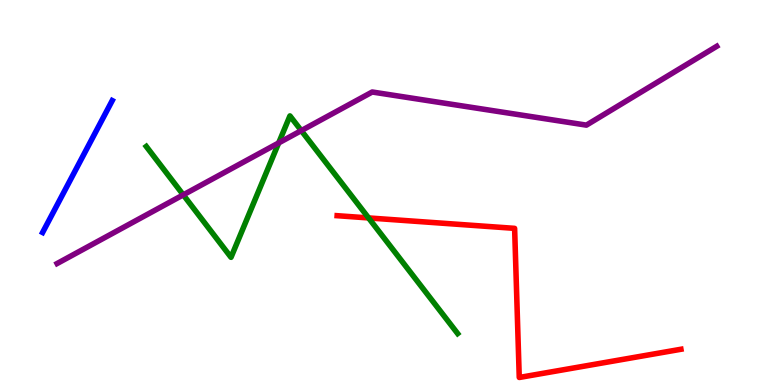[{'lines': ['blue', 'red'], 'intersections': []}, {'lines': ['green', 'red'], 'intersections': [{'x': 4.76, 'y': 4.34}]}, {'lines': ['purple', 'red'], 'intersections': []}, {'lines': ['blue', 'green'], 'intersections': []}, {'lines': ['blue', 'purple'], 'intersections': []}, {'lines': ['green', 'purple'], 'intersections': [{'x': 2.36, 'y': 4.94}, {'x': 3.6, 'y': 6.29}, {'x': 3.89, 'y': 6.61}]}]